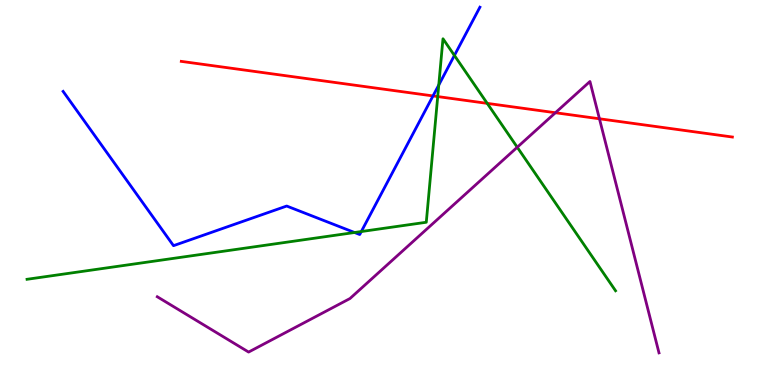[{'lines': ['blue', 'red'], 'intersections': [{'x': 5.59, 'y': 7.51}]}, {'lines': ['green', 'red'], 'intersections': [{'x': 5.65, 'y': 7.49}, {'x': 6.29, 'y': 7.32}]}, {'lines': ['purple', 'red'], 'intersections': [{'x': 7.17, 'y': 7.07}, {'x': 7.73, 'y': 6.91}]}, {'lines': ['blue', 'green'], 'intersections': [{'x': 4.57, 'y': 3.96}, {'x': 4.66, 'y': 3.99}, {'x': 5.66, 'y': 7.79}, {'x': 5.86, 'y': 8.56}]}, {'lines': ['blue', 'purple'], 'intersections': []}, {'lines': ['green', 'purple'], 'intersections': [{'x': 6.67, 'y': 6.18}]}]